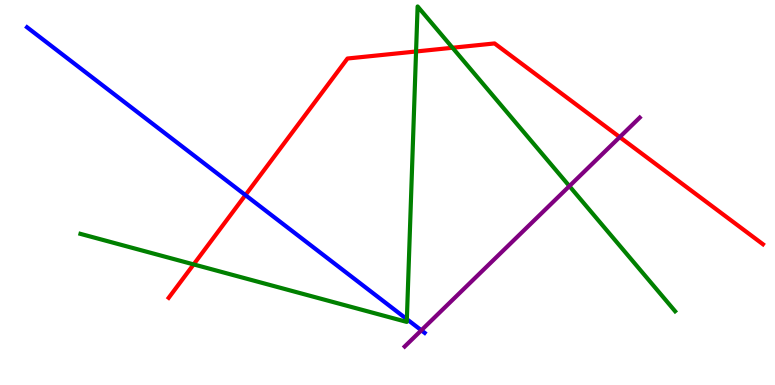[{'lines': ['blue', 'red'], 'intersections': [{'x': 3.17, 'y': 4.93}]}, {'lines': ['green', 'red'], 'intersections': [{'x': 2.5, 'y': 3.13}, {'x': 5.37, 'y': 8.66}, {'x': 5.84, 'y': 8.76}]}, {'lines': ['purple', 'red'], 'intersections': [{'x': 8.0, 'y': 6.44}]}, {'lines': ['blue', 'green'], 'intersections': [{'x': 5.25, 'y': 1.71}]}, {'lines': ['blue', 'purple'], 'intersections': [{'x': 5.44, 'y': 1.42}]}, {'lines': ['green', 'purple'], 'intersections': [{'x': 7.35, 'y': 5.17}]}]